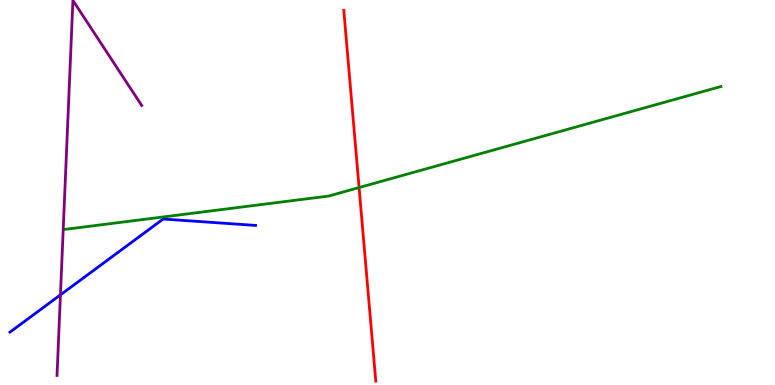[{'lines': ['blue', 'red'], 'intersections': []}, {'lines': ['green', 'red'], 'intersections': [{'x': 4.63, 'y': 5.13}]}, {'lines': ['purple', 'red'], 'intersections': []}, {'lines': ['blue', 'green'], 'intersections': []}, {'lines': ['blue', 'purple'], 'intersections': [{'x': 0.78, 'y': 2.34}]}, {'lines': ['green', 'purple'], 'intersections': []}]